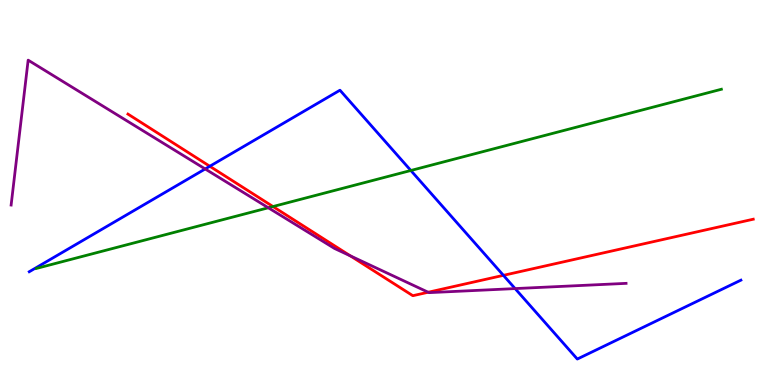[{'lines': ['blue', 'red'], 'intersections': [{'x': 2.71, 'y': 5.68}, {'x': 6.5, 'y': 2.85}]}, {'lines': ['green', 'red'], 'intersections': [{'x': 3.52, 'y': 4.64}]}, {'lines': ['purple', 'red'], 'intersections': [{'x': 4.52, 'y': 3.35}, {'x': 5.53, 'y': 2.41}]}, {'lines': ['blue', 'green'], 'intersections': [{'x': 5.3, 'y': 5.57}]}, {'lines': ['blue', 'purple'], 'intersections': [{'x': 2.65, 'y': 5.61}, {'x': 6.65, 'y': 2.5}]}, {'lines': ['green', 'purple'], 'intersections': [{'x': 3.46, 'y': 4.6}]}]